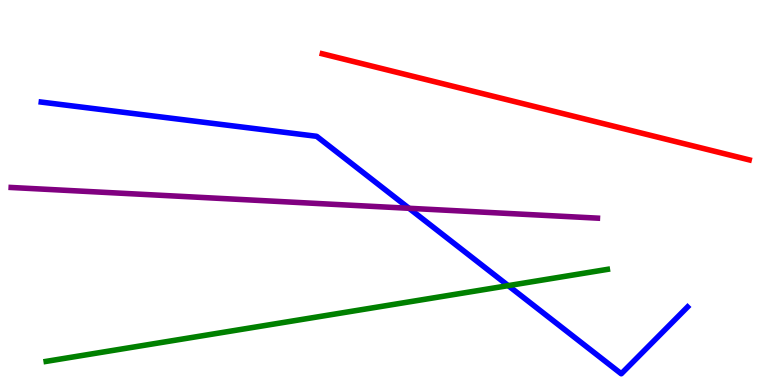[{'lines': ['blue', 'red'], 'intersections': []}, {'lines': ['green', 'red'], 'intersections': []}, {'lines': ['purple', 'red'], 'intersections': []}, {'lines': ['blue', 'green'], 'intersections': [{'x': 6.56, 'y': 2.58}]}, {'lines': ['blue', 'purple'], 'intersections': [{'x': 5.28, 'y': 4.59}]}, {'lines': ['green', 'purple'], 'intersections': []}]